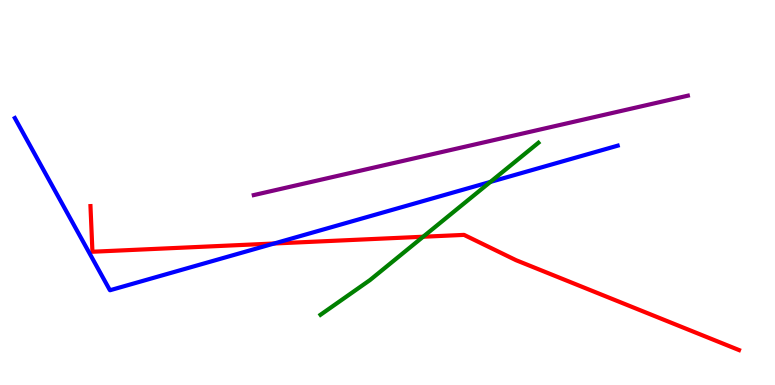[{'lines': ['blue', 'red'], 'intersections': [{'x': 3.54, 'y': 3.68}]}, {'lines': ['green', 'red'], 'intersections': [{'x': 5.46, 'y': 3.85}]}, {'lines': ['purple', 'red'], 'intersections': []}, {'lines': ['blue', 'green'], 'intersections': [{'x': 6.33, 'y': 5.27}]}, {'lines': ['blue', 'purple'], 'intersections': []}, {'lines': ['green', 'purple'], 'intersections': []}]